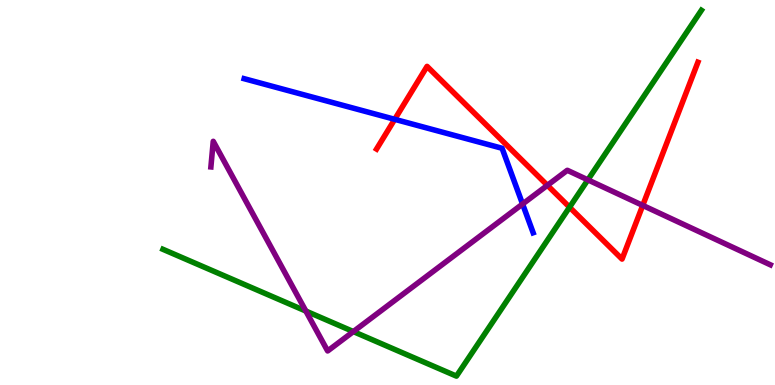[{'lines': ['blue', 'red'], 'intersections': [{'x': 5.09, 'y': 6.9}]}, {'lines': ['green', 'red'], 'intersections': [{'x': 7.35, 'y': 4.62}]}, {'lines': ['purple', 'red'], 'intersections': [{'x': 7.06, 'y': 5.19}, {'x': 8.29, 'y': 4.66}]}, {'lines': ['blue', 'green'], 'intersections': []}, {'lines': ['blue', 'purple'], 'intersections': [{'x': 6.74, 'y': 4.7}]}, {'lines': ['green', 'purple'], 'intersections': [{'x': 3.95, 'y': 1.92}, {'x': 4.56, 'y': 1.39}, {'x': 7.59, 'y': 5.33}]}]